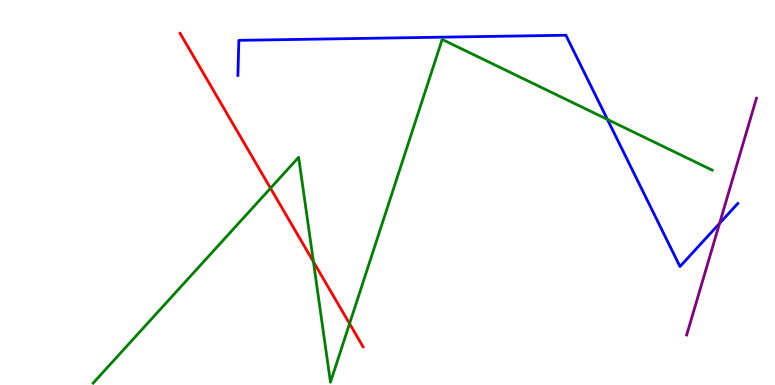[{'lines': ['blue', 'red'], 'intersections': []}, {'lines': ['green', 'red'], 'intersections': [{'x': 3.49, 'y': 5.11}, {'x': 4.04, 'y': 3.2}, {'x': 4.51, 'y': 1.59}]}, {'lines': ['purple', 'red'], 'intersections': []}, {'lines': ['blue', 'green'], 'intersections': [{'x': 7.84, 'y': 6.9}]}, {'lines': ['blue', 'purple'], 'intersections': [{'x': 9.28, 'y': 4.2}]}, {'lines': ['green', 'purple'], 'intersections': []}]